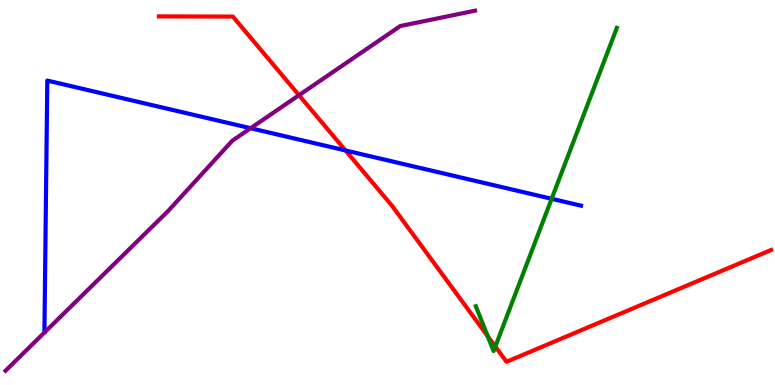[{'lines': ['blue', 'red'], 'intersections': [{'x': 4.46, 'y': 6.09}]}, {'lines': ['green', 'red'], 'intersections': [{'x': 6.29, 'y': 1.27}, {'x': 6.39, 'y': 0.999}]}, {'lines': ['purple', 'red'], 'intersections': [{'x': 3.86, 'y': 7.53}]}, {'lines': ['blue', 'green'], 'intersections': [{'x': 7.12, 'y': 4.84}]}, {'lines': ['blue', 'purple'], 'intersections': [{'x': 3.23, 'y': 6.67}]}, {'lines': ['green', 'purple'], 'intersections': []}]